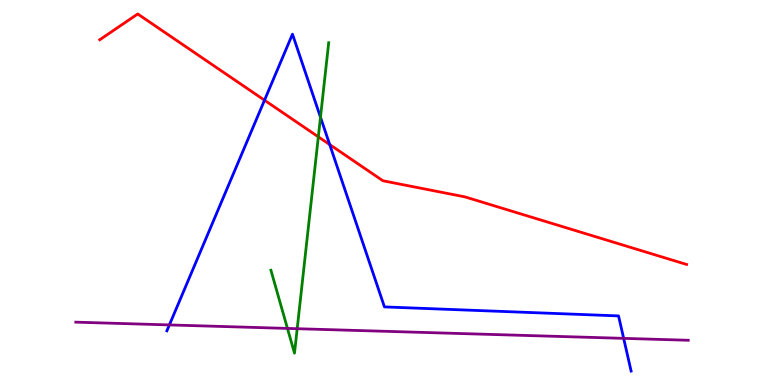[{'lines': ['blue', 'red'], 'intersections': [{'x': 3.41, 'y': 7.4}, {'x': 4.25, 'y': 6.24}]}, {'lines': ['green', 'red'], 'intersections': [{'x': 4.11, 'y': 6.45}]}, {'lines': ['purple', 'red'], 'intersections': []}, {'lines': ['blue', 'green'], 'intersections': [{'x': 4.14, 'y': 6.96}]}, {'lines': ['blue', 'purple'], 'intersections': [{'x': 2.19, 'y': 1.56}, {'x': 8.05, 'y': 1.21}]}, {'lines': ['green', 'purple'], 'intersections': [{'x': 3.71, 'y': 1.47}, {'x': 3.83, 'y': 1.46}]}]